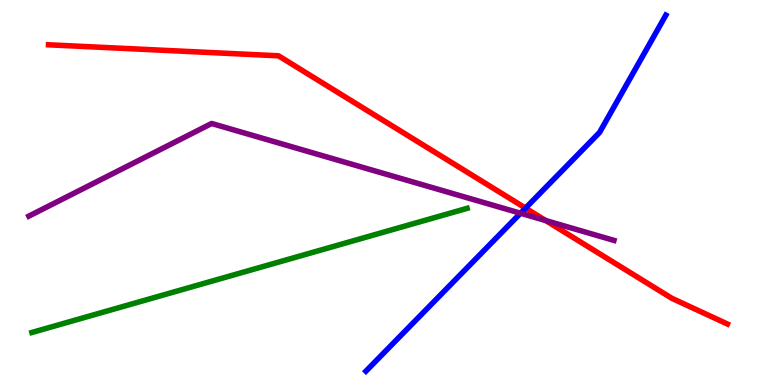[{'lines': ['blue', 'red'], 'intersections': [{'x': 6.78, 'y': 4.59}]}, {'lines': ['green', 'red'], 'intersections': []}, {'lines': ['purple', 'red'], 'intersections': [{'x': 7.04, 'y': 4.27}]}, {'lines': ['blue', 'green'], 'intersections': []}, {'lines': ['blue', 'purple'], 'intersections': [{'x': 6.72, 'y': 4.46}]}, {'lines': ['green', 'purple'], 'intersections': []}]